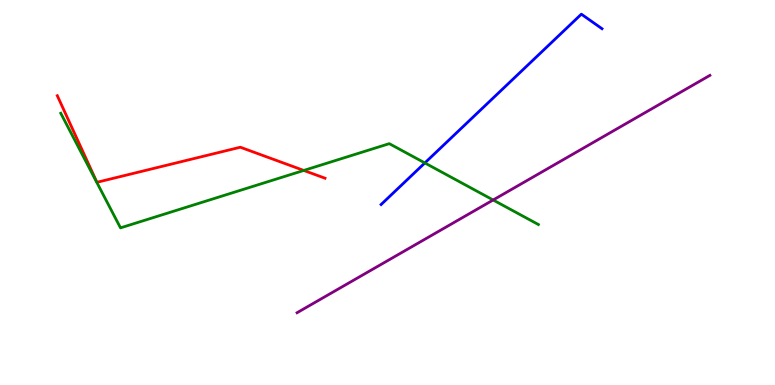[{'lines': ['blue', 'red'], 'intersections': []}, {'lines': ['green', 'red'], 'intersections': [{'x': 3.92, 'y': 5.57}]}, {'lines': ['purple', 'red'], 'intersections': []}, {'lines': ['blue', 'green'], 'intersections': [{'x': 5.48, 'y': 5.77}]}, {'lines': ['blue', 'purple'], 'intersections': []}, {'lines': ['green', 'purple'], 'intersections': [{'x': 6.36, 'y': 4.81}]}]